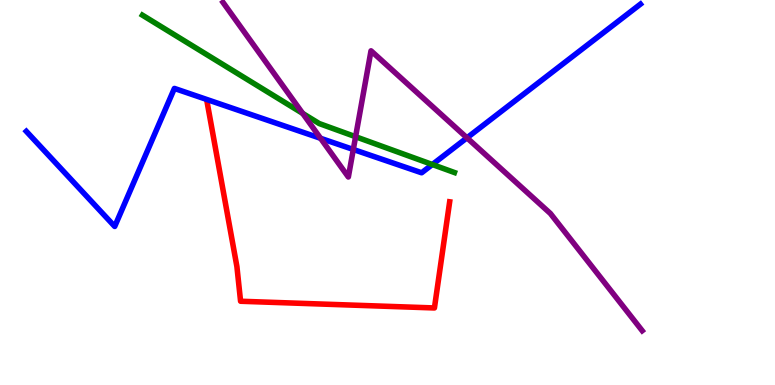[{'lines': ['blue', 'red'], 'intersections': []}, {'lines': ['green', 'red'], 'intersections': []}, {'lines': ['purple', 'red'], 'intersections': []}, {'lines': ['blue', 'green'], 'intersections': [{'x': 5.58, 'y': 5.73}]}, {'lines': ['blue', 'purple'], 'intersections': [{'x': 4.14, 'y': 6.41}, {'x': 4.56, 'y': 6.12}, {'x': 6.03, 'y': 6.42}]}, {'lines': ['green', 'purple'], 'intersections': [{'x': 3.91, 'y': 7.05}, {'x': 4.59, 'y': 6.45}]}]